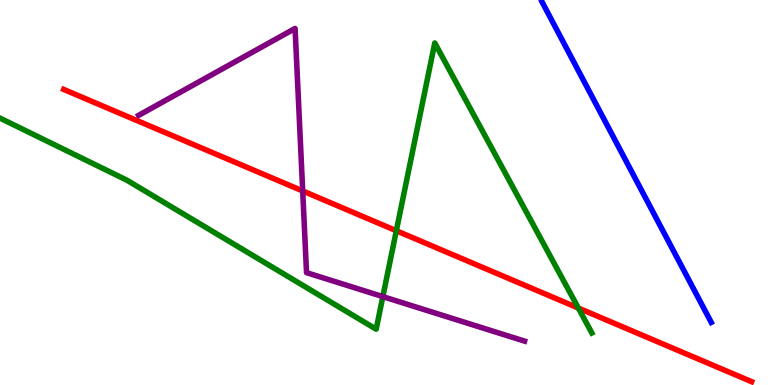[{'lines': ['blue', 'red'], 'intersections': []}, {'lines': ['green', 'red'], 'intersections': [{'x': 5.11, 'y': 4.01}, {'x': 7.46, 'y': 2.0}]}, {'lines': ['purple', 'red'], 'intersections': [{'x': 3.91, 'y': 5.04}]}, {'lines': ['blue', 'green'], 'intersections': []}, {'lines': ['blue', 'purple'], 'intersections': []}, {'lines': ['green', 'purple'], 'intersections': [{'x': 4.94, 'y': 2.3}]}]